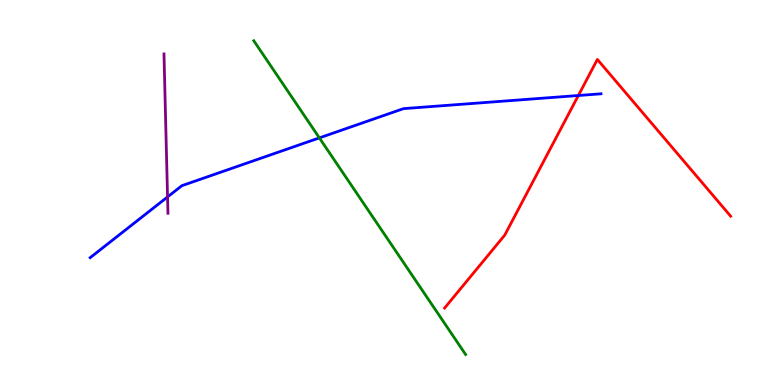[{'lines': ['blue', 'red'], 'intersections': [{'x': 7.46, 'y': 7.52}]}, {'lines': ['green', 'red'], 'intersections': []}, {'lines': ['purple', 'red'], 'intersections': []}, {'lines': ['blue', 'green'], 'intersections': [{'x': 4.12, 'y': 6.42}]}, {'lines': ['blue', 'purple'], 'intersections': [{'x': 2.16, 'y': 4.88}]}, {'lines': ['green', 'purple'], 'intersections': []}]